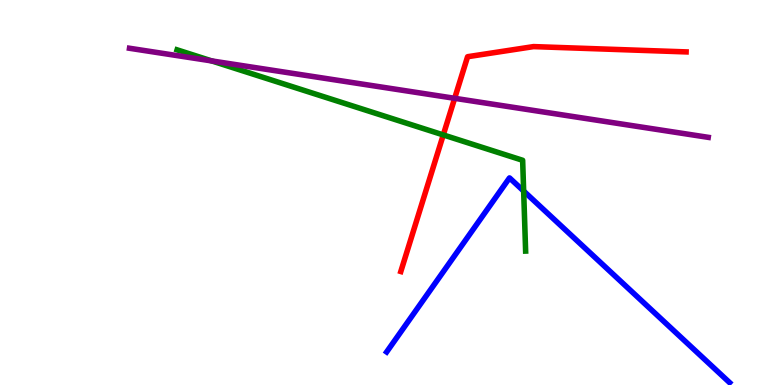[{'lines': ['blue', 'red'], 'intersections': []}, {'lines': ['green', 'red'], 'intersections': [{'x': 5.72, 'y': 6.5}]}, {'lines': ['purple', 'red'], 'intersections': [{'x': 5.87, 'y': 7.45}]}, {'lines': ['blue', 'green'], 'intersections': [{'x': 6.76, 'y': 5.04}]}, {'lines': ['blue', 'purple'], 'intersections': []}, {'lines': ['green', 'purple'], 'intersections': [{'x': 2.73, 'y': 8.42}]}]